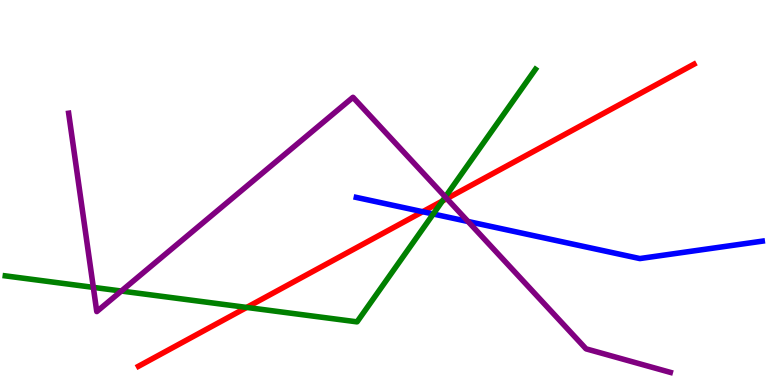[{'lines': ['blue', 'red'], 'intersections': [{'x': 5.45, 'y': 4.5}]}, {'lines': ['green', 'red'], 'intersections': [{'x': 3.18, 'y': 2.01}, {'x': 5.71, 'y': 4.78}]}, {'lines': ['purple', 'red'], 'intersections': [{'x': 5.77, 'y': 4.84}]}, {'lines': ['blue', 'green'], 'intersections': [{'x': 5.59, 'y': 4.44}]}, {'lines': ['blue', 'purple'], 'intersections': [{'x': 6.04, 'y': 4.25}]}, {'lines': ['green', 'purple'], 'intersections': [{'x': 1.2, 'y': 2.54}, {'x': 1.57, 'y': 2.44}, {'x': 5.75, 'y': 4.88}]}]